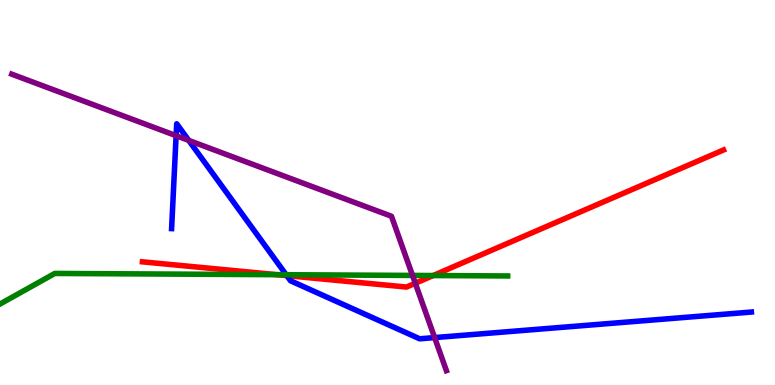[{'lines': ['blue', 'red'], 'intersections': [{'x': 3.7, 'y': 2.84}]}, {'lines': ['green', 'red'], 'intersections': [{'x': 3.57, 'y': 2.87}, {'x': 5.59, 'y': 2.84}]}, {'lines': ['purple', 'red'], 'intersections': [{'x': 5.36, 'y': 2.64}]}, {'lines': ['blue', 'green'], 'intersections': [{'x': 3.69, 'y': 2.86}]}, {'lines': ['blue', 'purple'], 'intersections': [{'x': 2.27, 'y': 6.48}, {'x': 2.44, 'y': 6.35}, {'x': 5.61, 'y': 1.23}]}, {'lines': ['green', 'purple'], 'intersections': [{'x': 5.32, 'y': 2.85}]}]